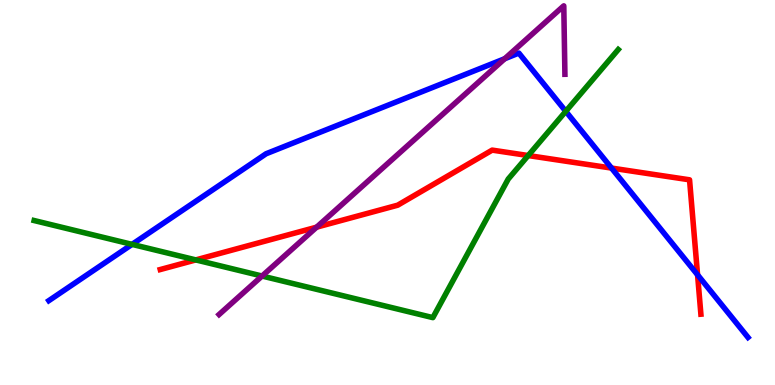[{'lines': ['blue', 'red'], 'intersections': [{'x': 7.89, 'y': 5.63}, {'x': 9.0, 'y': 2.86}]}, {'lines': ['green', 'red'], 'intersections': [{'x': 2.53, 'y': 3.25}, {'x': 6.82, 'y': 5.96}]}, {'lines': ['purple', 'red'], 'intersections': [{'x': 4.09, 'y': 4.1}]}, {'lines': ['blue', 'green'], 'intersections': [{'x': 1.7, 'y': 3.65}, {'x': 7.3, 'y': 7.11}]}, {'lines': ['blue', 'purple'], 'intersections': [{'x': 6.51, 'y': 8.47}]}, {'lines': ['green', 'purple'], 'intersections': [{'x': 3.38, 'y': 2.83}]}]